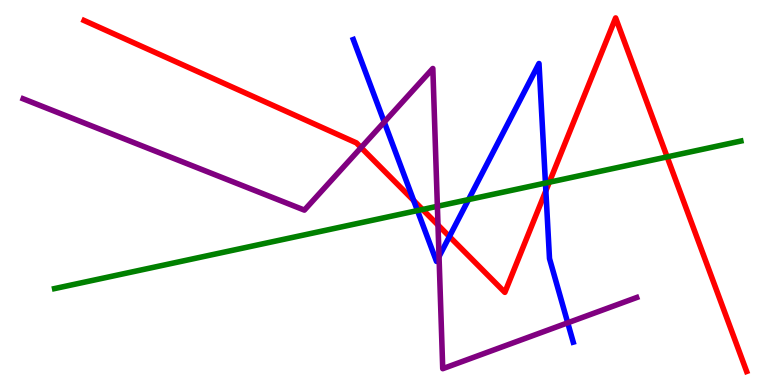[{'lines': ['blue', 'red'], 'intersections': [{'x': 5.34, 'y': 4.79}, {'x': 5.8, 'y': 3.86}, {'x': 7.04, 'y': 5.04}]}, {'lines': ['green', 'red'], 'intersections': [{'x': 5.45, 'y': 4.56}, {'x': 7.09, 'y': 5.27}, {'x': 8.61, 'y': 5.92}]}, {'lines': ['purple', 'red'], 'intersections': [{'x': 4.66, 'y': 6.17}, {'x': 5.65, 'y': 4.15}]}, {'lines': ['blue', 'green'], 'intersections': [{'x': 5.39, 'y': 4.53}, {'x': 6.05, 'y': 4.82}, {'x': 7.04, 'y': 5.25}]}, {'lines': ['blue', 'purple'], 'intersections': [{'x': 4.96, 'y': 6.83}, {'x': 5.66, 'y': 3.34}, {'x': 7.33, 'y': 1.62}]}, {'lines': ['green', 'purple'], 'intersections': [{'x': 5.64, 'y': 4.64}]}]